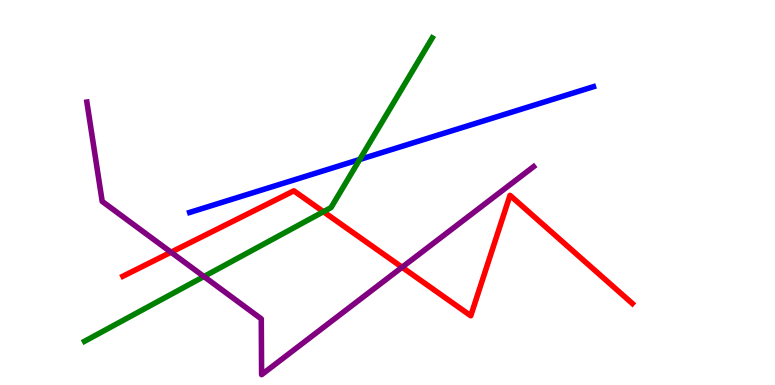[{'lines': ['blue', 'red'], 'intersections': []}, {'lines': ['green', 'red'], 'intersections': [{'x': 4.17, 'y': 4.5}]}, {'lines': ['purple', 'red'], 'intersections': [{'x': 2.21, 'y': 3.45}, {'x': 5.19, 'y': 3.06}]}, {'lines': ['blue', 'green'], 'intersections': [{'x': 4.64, 'y': 5.86}]}, {'lines': ['blue', 'purple'], 'intersections': []}, {'lines': ['green', 'purple'], 'intersections': [{'x': 2.63, 'y': 2.82}]}]